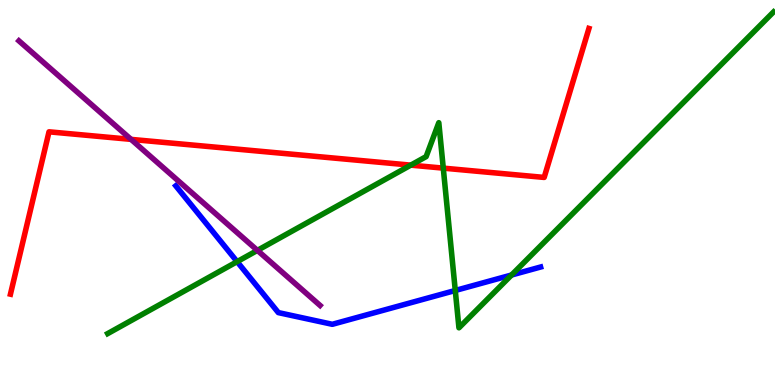[{'lines': ['blue', 'red'], 'intersections': []}, {'lines': ['green', 'red'], 'intersections': [{'x': 5.3, 'y': 5.71}, {'x': 5.72, 'y': 5.63}]}, {'lines': ['purple', 'red'], 'intersections': [{'x': 1.69, 'y': 6.38}]}, {'lines': ['blue', 'green'], 'intersections': [{'x': 3.06, 'y': 3.2}, {'x': 5.87, 'y': 2.45}, {'x': 6.6, 'y': 2.86}]}, {'lines': ['blue', 'purple'], 'intersections': []}, {'lines': ['green', 'purple'], 'intersections': [{'x': 3.32, 'y': 3.5}]}]